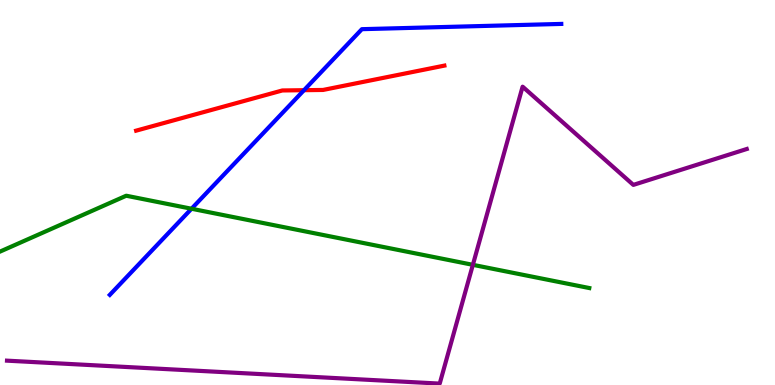[{'lines': ['blue', 'red'], 'intersections': [{'x': 3.92, 'y': 7.66}]}, {'lines': ['green', 'red'], 'intersections': []}, {'lines': ['purple', 'red'], 'intersections': []}, {'lines': ['blue', 'green'], 'intersections': [{'x': 2.47, 'y': 4.58}]}, {'lines': ['blue', 'purple'], 'intersections': []}, {'lines': ['green', 'purple'], 'intersections': [{'x': 6.1, 'y': 3.12}]}]